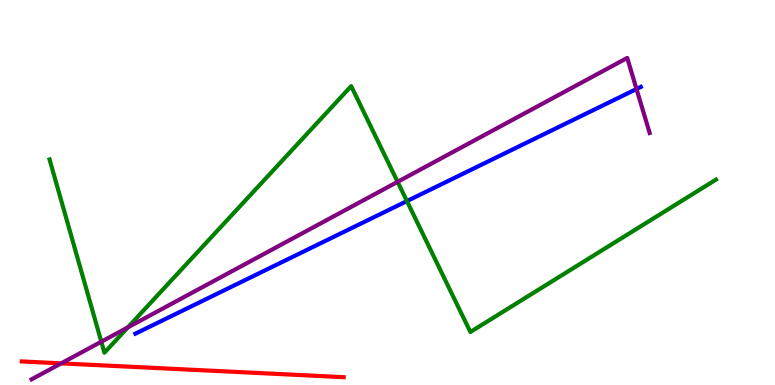[{'lines': ['blue', 'red'], 'intersections': []}, {'lines': ['green', 'red'], 'intersections': []}, {'lines': ['purple', 'red'], 'intersections': [{'x': 0.789, 'y': 0.562}]}, {'lines': ['blue', 'green'], 'intersections': [{'x': 5.25, 'y': 4.78}]}, {'lines': ['blue', 'purple'], 'intersections': [{'x': 8.21, 'y': 7.69}]}, {'lines': ['green', 'purple'], 'intersections': [{'x': 1.31, 'y': 1.12}, {'x': 1.65, 'y': 1.5}, {'x': 5.13, 'y': 5.28}]}]